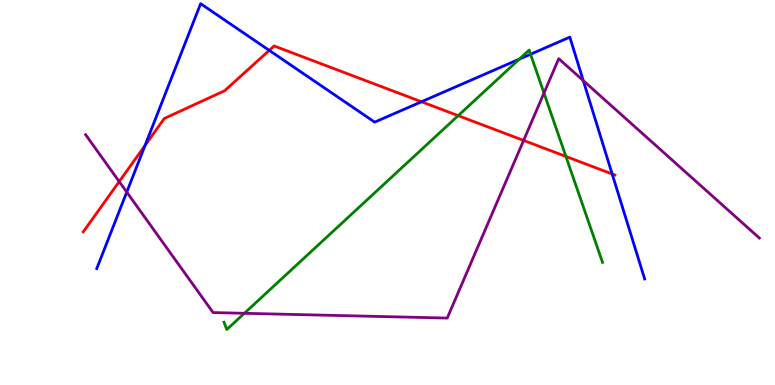[{'lines': ['blue', 'red'], 'intersections': [{'x': 1.87, 'y': 6.22}, {'x': 3.47, 'y': 8.69}, {'x': 5.44, 'y': 7.36}, {'x': 7.9, 'y': 5.48}]}, {'lines': ['green', 'red'], 'intersections': [{'x': 5.91, 'y': 7.0}, {'x': 7.3, 'y': 5.94}]}, {'lines': ['purple', 'red'], 'intersections': [{'x': 1.54, 'y': 5.28}, {'x': 6.76, 'y': 6.35}]}, {'lines': ['blue', 'green'], 'intersections': [{'x': 6.7, 'y': 8.46}, {'x': 6.85, 'y': 8.59}]}, {'lines': ['blue', 'purple'], 'intersections': [{'x': 1.64, 'y': 5.01}, {'x': 7.53, 'y': 7.91}]}, {'lines': ['green', 'purple'], 'intersections': [{'x': 3.15, 'y': 1.86}, {'x': 7.02, 'y': 7.58}]}]